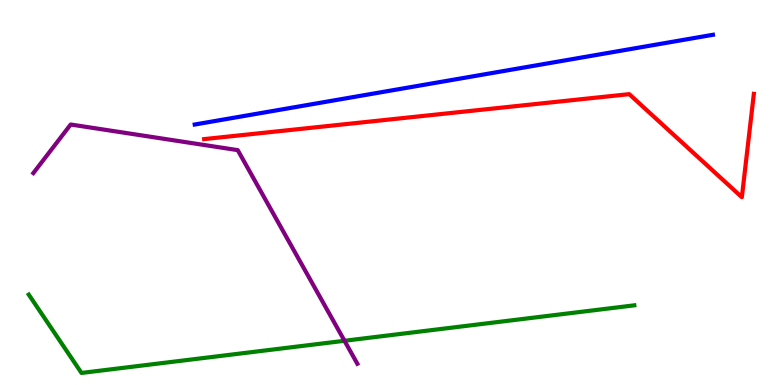[{'lines': ['blue', 'red'], 'intersections': []}, {'lines': ['green', 'red'], 'intersections': []}, {'lines': ['purple', 'red'], 'intersections': []}, {'lines': ['blue', 'green'], 'intersections': []}, {'lines': ['blue', 'purple'], 'intersections': []}, {'lines': ['green', 'purple'], 'intersections': [{'x': 4.45, 'y': 1.15}]}]